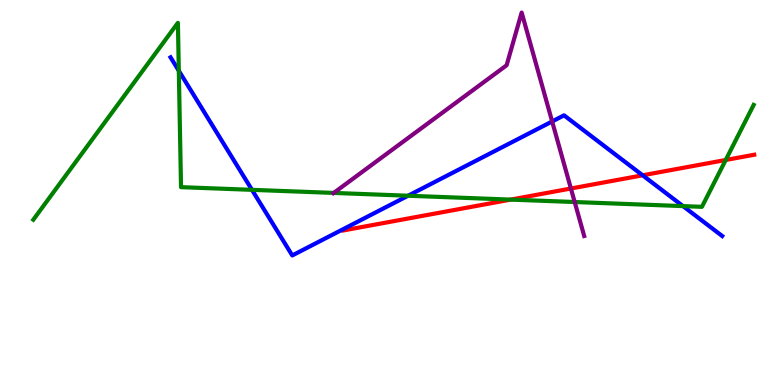[{'lines': ['blue', 'red'], 'intersections': [{'x': 8.29, 'y': 5.45}]}, {'lines': ['green', 'red'], 'intersections': [{'x': 6.59, 'y': 4.82}, {'x': 9.36, 'y': 5.84}]}, {'lines': ['purple', 'red'], 'intersections': [{'x': 7.37, 'y': 5.1}]}, {'lines': ['blue', 'green'], 'intersections': [{'x': 2.31, 'y': 8.16}, {'x': 3.25, 'y': 5.07}, {'x': 5.27, 'y': 4.92}, {'x': 8.81, 'y': 4.65}]}, {'lines': ['blue', 'purple'], 'intersections': [{'x': 7.12, 'y': 6.85}]}, {'lines': ['green', 'purple'], 'intersections': [{'x': 4.31, 'y': 4.99}, {'x': 7.42, 'y': 4.75}]}]